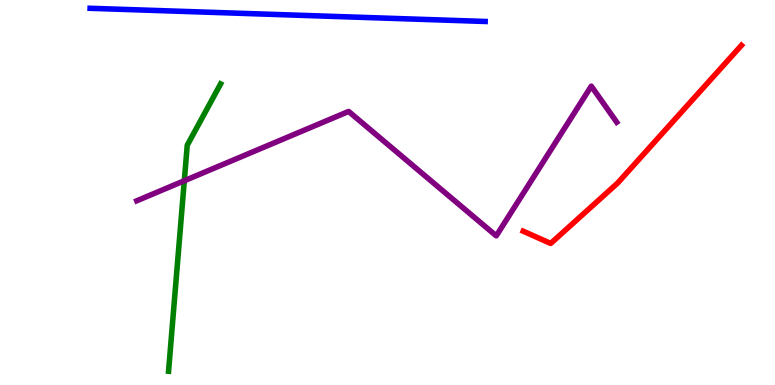[{'lines': ['blue', 'red'], 'intersections': []}, {'lines': ['green', 'red'], 'intersections': []}, {'lines': ['purple', 'red'], 'intersections': []}, {'lines': ['blue', 'green'], 'intersections': []}, {'lines': ['blue', 'purple'], 'intersections': []}, {'lines': ['green', 'purple'], 'intersections': [{'x': 2.38, 'y': 5.31}]}]